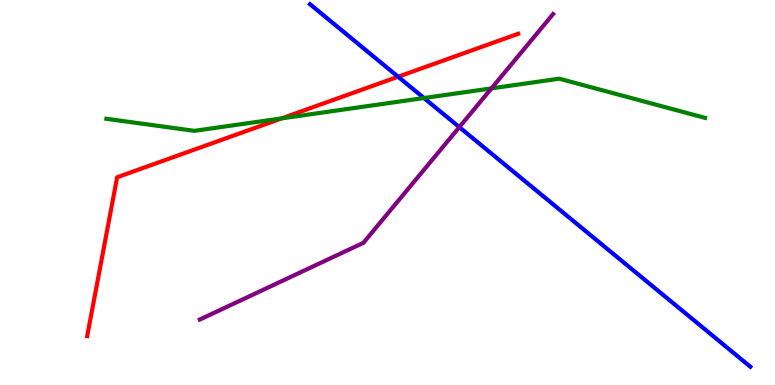[{'lines': ['blue', 'red'], 'intersections': [{'x': 5.14, 'y': 8.01}]}, {'lines': ['green', 'red'], 'intersections': [{'x': 3.64, 'y': 6.93}]}, {'lines': ['purple', 'red'], 'intersections': []}, {'lines': ['blue', 'green'], 'intersections': [{'x': 5.47, 'y': 7.45}]}, {'lines': ['blue', 'purple'], 'intersections': [{'x': 5.93, 'y': 6.7}]}, {'lines': ['green', 'purple'], 'intersections': [{'x': 6.34, 'y': 7.7}]}]